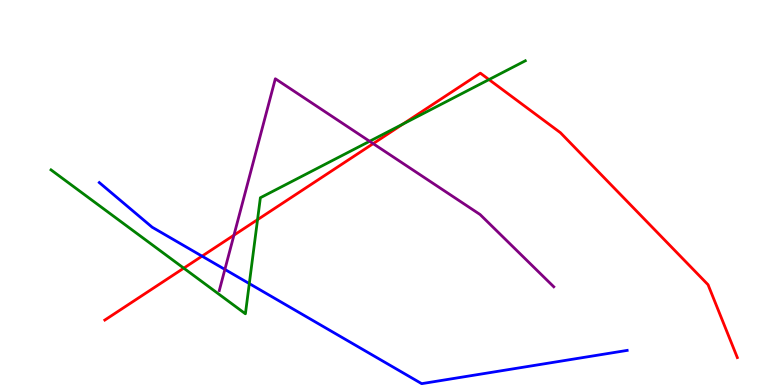[{'lines': ['blue', 'red'], 'intersections': [{'x': 2.61, 'y': 3.35}]}, {'lines': ['green', 'red'], 'intersections': [{'x': 2.37, 'y': 3.03}, {'x': 3.32, 'y': 4.29}, {'x': 5.2, 'y': 6.78}, {'x': 6.31, 'y': 7.93}]}, {'lines': ['purple', 'red'], 'intersections': [{'x': 3.02, 'y': 3.89}, {'x': 4.82, 'y': 6.27}]}, {'lines': ['blue', 'green'], 'intersections': [{'x': 3.22, 'y': 2.63}]}, {'lines': ['blue', 'purple'], 'intersections': [{'x': 2.9, 'y': 3.0}]}, {'lines': ['green', 'purple'], 'intersections': [{'x': 4.77, 'y': 6.33}]}]